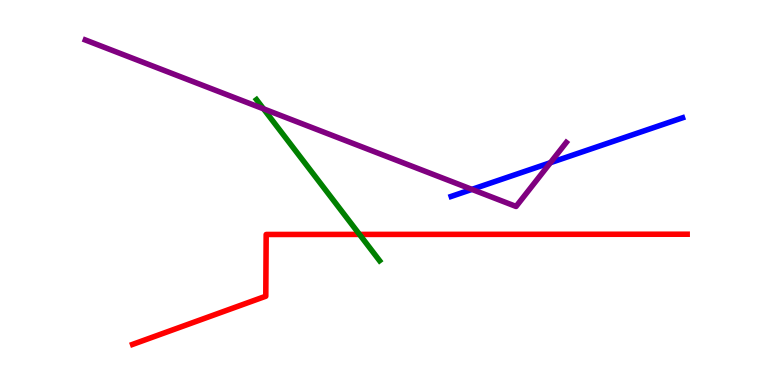[{'lines': ['blue', 'red'], 'intersections': []}, {'lines': ['green', 'red'], 'intersections': [{'x': 4.64, 'y': 3.91}]}, {'lines': ['purple', 'red'], 'intersections': []}, {'lines': ['blue', 'green'], 'intersections': []}, {'lines': ['blue', 'purple'], 'intersections': [{'x': 6.09, 'y': 5.08}, {'x': 7.1, 'y': 5.77}]}, {'lines': ['green', 'purple'], 'intersections': [{'x': 3.4, 'y': 7.17}]}]